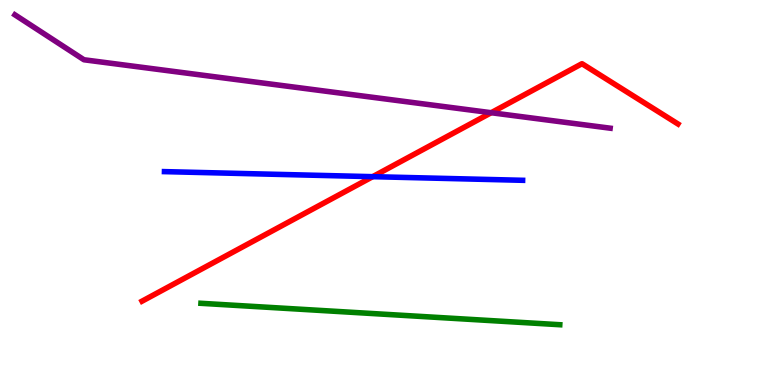[{'lines': ['blue', 'red'], 'intersections': [{'x': 4.81, 'y': 5.41}]}, {'lines': ['green', 'red'], 'intersections': []}, {'lines': ['purple', 'red'], 'intersections': [{'x': 6.34, 'y': 7.07}]}, {'lines': ['blue', 'green'], 'intersections': []}, {'lines': ['blue', 'purple'], 'intersections': []}, {'lines': ['green', 'purple'], 'intersections': []}]